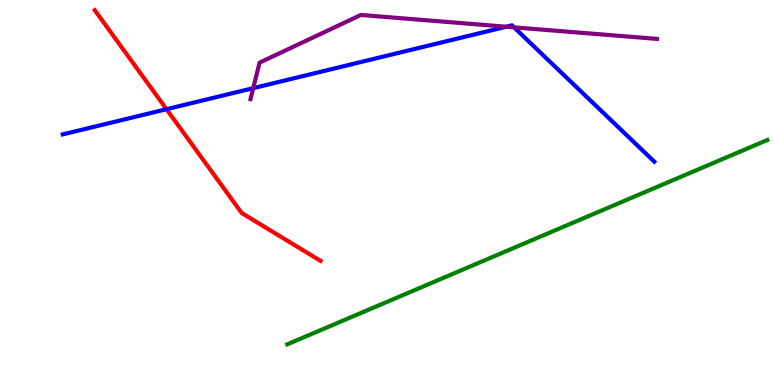[{'lines': ['blue', 'red'], 'intersections': [{'x': 2.15, 'y': 7.16}]}, {'lines': ['green', 'red'], 'intersections': []}, {'lines': ['purple', 'red'], 'intersections': []}, {'lines': ['blue', 'green'], 'intersections': []}, {'lines': ['blue', 'purple'], 'intersections': [{'x': 3.27, 'y': 7.71}, {'x': 6.53, 'y': 9.31}, {'x': 6.63, 'y': 9.29}]}, {'lines': ['green', 'purple'], 'intersections': []}]